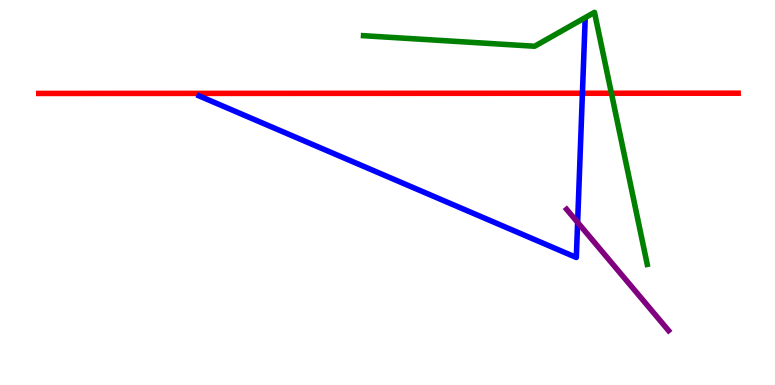[{'lines': ['blue', 'red'], 'intersections': [{'x': 7.52, 'y': 7.58}]}, {'lines': ['green', 'red'], 'intersections': [{'x': 7.89, 'y': 7.58}]}, {'lines': ['purple', 'red'], 'intersections': []}, {'lines': ['blue', 'green'], 'intersections': []}, {'lines': ['blue', 'purple'], 'intersections': [{'x': 7.45, 'y': 4.22}]}, {'lines': ['green', 'purple'], 'intersections': []}]